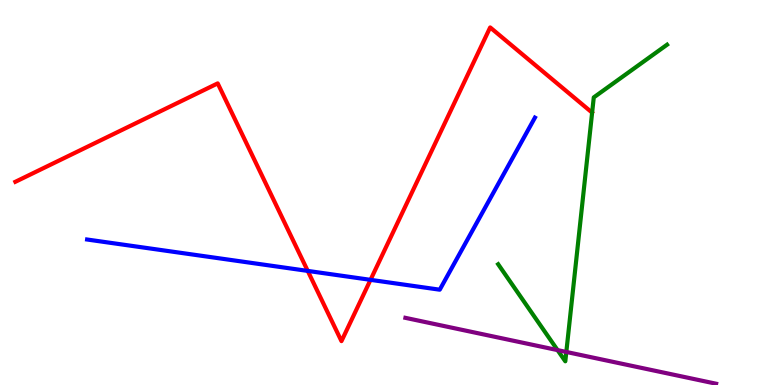[{'lines': ['blue', 'red'], 'intersections': [{'x': 3.97, 'y': 2.96}, {'x': 4.78, 'y': 2.73}]}, {'lines': ['green', 'red'], 'intersections': []}, {'lines': ['purple', 'red'], 'intersections': []}, {'lines': ['blue', 'green'], 'intersections': []}, {'lines': ['blue', 'purple'], 'intersections': []}, {'lines': ['green', 'purple'], 'intersections': [{'x': 7.19, 'y': 0.906}, {'x': 7.31, 'y': 0.858}]}]